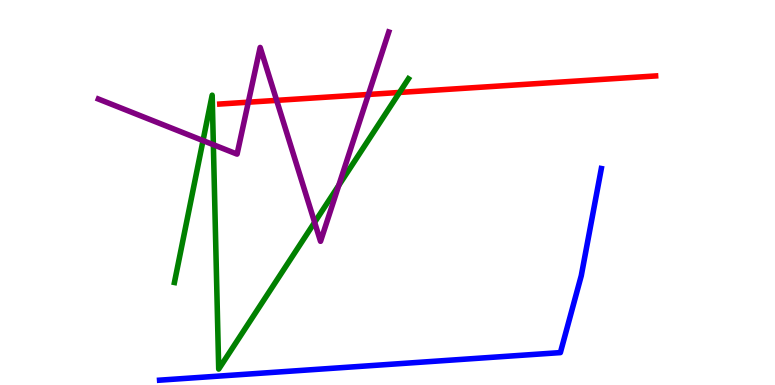[{'lines': ['blue', 'red'], 'intersections': []}, {'lines': ['green', 'red'], 'intersections': [{'x': 5.15, 'y': 7.6}]}, {'lines': ['purple', 'red'], 'intersections': [{'x': 3.2, 'y': 7.35}, {'x': 3.57, 'y': 7.39}, {'x': 4.75, 'y': 7.55}]}, {'lines': ['blue', 'green'], 'intersections': []}, {'lines': ['blue', 'purple'], 'intersections': []}, {'lines': ['green', 'purple'], 'intersections': [{'x': 2.62, 'y': 6.35}, {'x': 2.75, 'y': 6.24}, {'x': 4.06, 'y': 4.23}, {'x': 4.37, 'y': 5.18}]}]